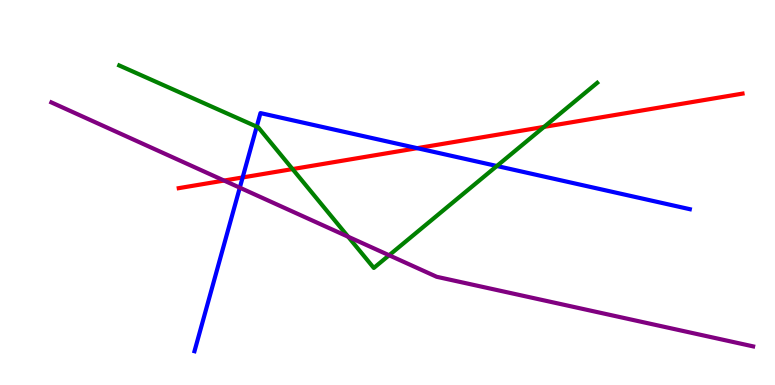[{'lines': ['blue', 'red'], 'intersections': [{'x': 3.13, 'y': 5.39}, {'x': 5.38, 'y': 6.15}]}, {'lines': ['green', 'red'], 'intersections': [{'x': 3.77, 'y': 5.61}, {'x': 7.02, 'y': 6.7}]}, {'lines': ['purple', 'red'], 'intersections': [{'x': 2.89, 'y': 5.31}]}, {'lines': ['blue', 'green'], 'intersections': [{'x': 3.31, 'y': 6.71}, {'x': 6.41, 'y': 5.69}]}, {'lines': ['blue', 'purple'], 'intersections': [{'x': 3.09, 'y': 5.13}]}, {'lines': ['green', 'purple'], 'intersections': [{'x': 4.49, 'y': 3.85}, {'x': 5.02, 'y': 3.37}]}]